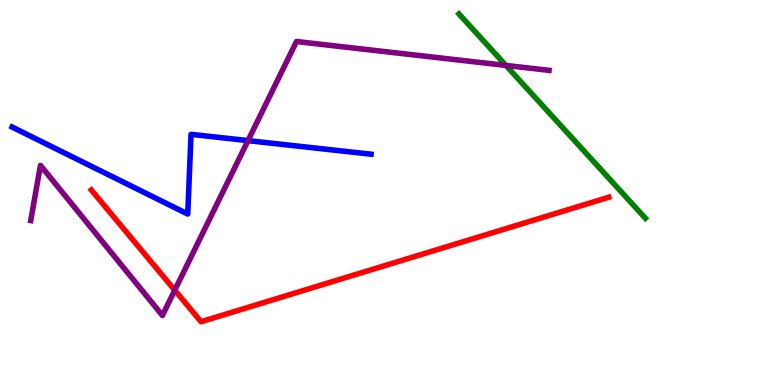[{'lines': ['blue', 'red'], 'intersections': []}, {'lines': ['green', 'red'], 'intersections': []}, {'lines': ['purple', 'red'], 'intersections': [{'x': 2.26, 'y': 2.46}]}, {'lines': ['blue', 'green'], 'intersections': []}, {'lines': ['blue', 'purple'], 'intersections': [{'x': 3.2, 'y': 6.35}]}, {'lines': ['green', 'purple'], 'intersections': [{'x': 6.53, 'y': 8.3}]}]